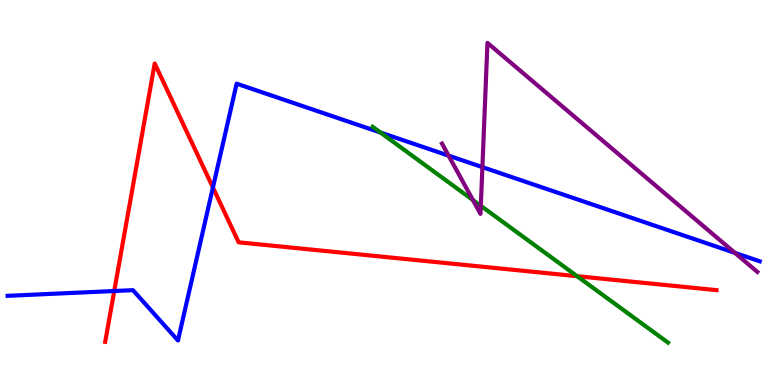[{'lines': ['blue', 'red'], 'intersections': [{'x': 1.47, 'y': 2.44}, {'x': 2.75, 'y': 5.13}]}, {'lines': ['green', 'red'], 'intersections': [{'x': 7.45, 'y': 2.83}]}, {'lines': ['purple', 'red'], 'intersections': []}, {'lines': ['blue', 'green'], 'intersections': [{'x': 4.91, 'y': 6.56}]}, {'lines': ['blue', 'purple'], 'intersections': [{'x': 5.79, 'y': 5.96}, {'x': 6.22, 'y': 5.66}, {'x': 9.48, 'y': 3.43}]}, {'lines': ['green', 'purple'], 'intersections': [{'x': 6.1, 'y': 4.8}, {'x': 6.2, 'y': 4.65}]}]